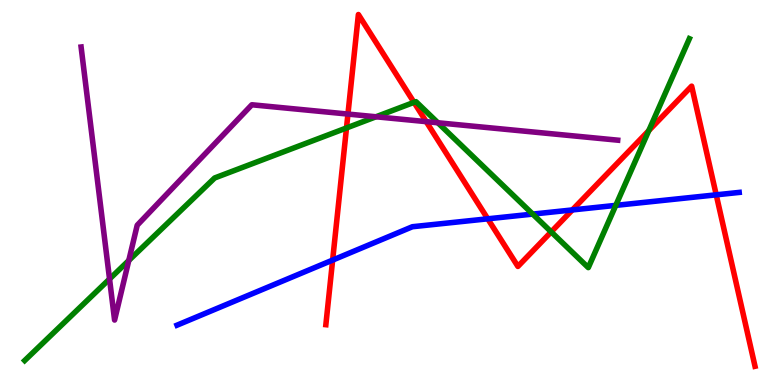[{'lines': ['blue', 'red'], 'intersections': [{'x': 4.29, 'y': 3.24}, {'x': 6.29, 'y': 4.32}, {'x': 7.39, 'y': 4.55}, {'x': 9.24, 'y': 4.94}]}, {'lines': ['green', 'red'], 'intersections': [{'x': 4.47, 'y': 6.68}, {'x': 5.34, 'y': 7.34}, {'x': 7.11, 'y': 3.98}, {'x': 8.37, 'y': 6.61}]}, {'lines': ['purple', 'red'], 'intersections': [{'x': 4.49, 'y': 7.04}, {'x': 5.5, 'y': 6.84}]}, {'lines': ['blue', 'green'], 'intersections': [{'x': 6.87, 'y': 4.44}, {'x': 7.95, 'y': 4.67}]}, {'lines': ['blue', 'purple'], 'intersections': []}, {'lines': ['green', 'purple'], 'intersections': [{'x': 1.41, 'y': 2.75}, {'x': 1.66, 'y': 3.23}, {'x': 4.85, 'y': 6.97}, {'x': 5.65, 'y': 6.81}]}]